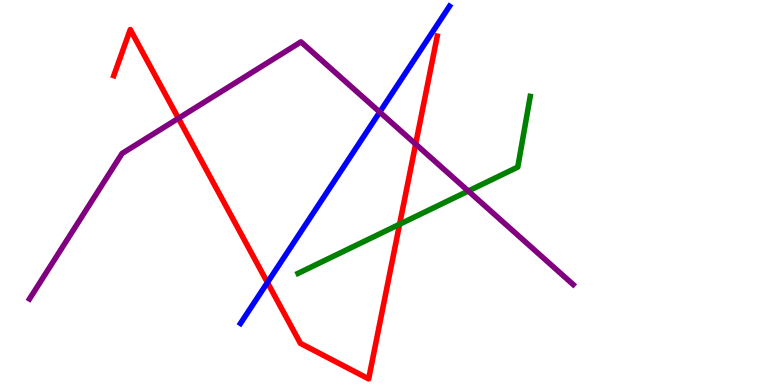[{'lines': ['blue', 'red'], 'intersections': [{'x': 3.45, 'y': 2.66}]}, {'lines': ['green', 'red'], 'intersections': [{'x': 5.16, 'y': 4.18}]}, {'lines': ['purple', 'red'], 'intersections': [{'x': 2.3, 'y': 6.93}, {'x': 5.36, 'y': 6.26}]}, {'lines': ['blue', 'green'], 'intersections': []}, {'lines': ['blue', 'purple'], 'intersections': [{'x': 4.9, 'y': 7.09}]}, {'lines': ['green', 'purple'], 'intersections': [{'x': 6.04, 'y': 5.04}]}]